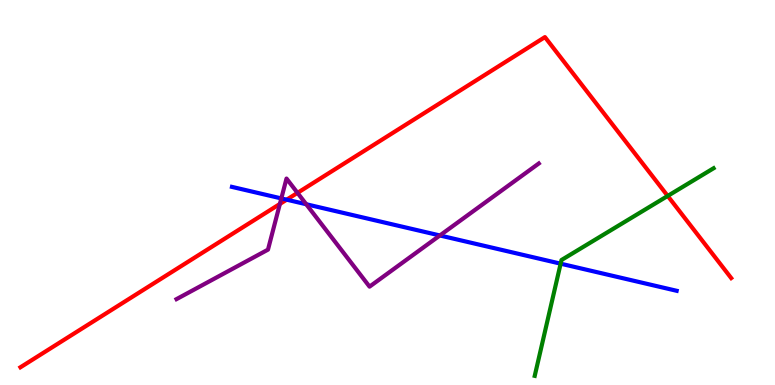[{'lines': ['blue', 'red'], 'intersections': [{'x': 3.7, 'y': 4.81}]}, {'lines': ['green', 'red'], 'intersections': [{'x': 8.62, 'y': 4.91}]}, {'lines': ['purple', 'red'], 'intersections': [{'x': 3.61, 'y': 4.7}, {'x': 3.84, 'y': 4.99}]}, {'lines': ['blue', 'green'], 'intersections': [{'x': 7.23, 'y': 3.15}]}, {'lines': ['blue', 'purple'], 'intersections': [{'x': 3.63, 'y': 4.85}, {'x': 3.95, 'y': 4.69}, {'x': 5.68, 'y': 3.88}]}, {'lines': ['green', 'purple'], 'intersections': []}]